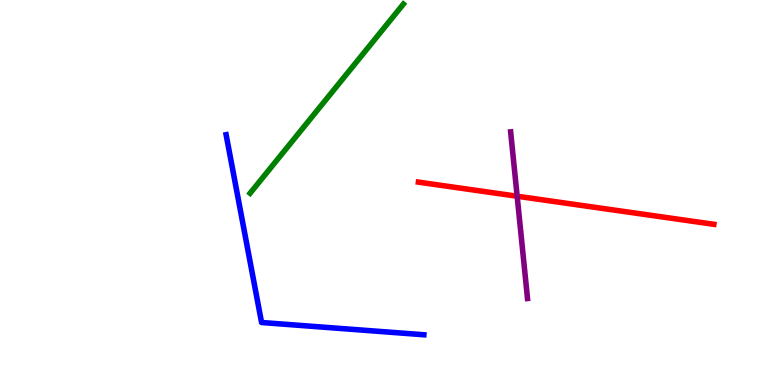[{'lines': ['blue', 'red'], 'intersections': []}, {'lines': ['green', 'red'], 'intersections': []}, {'lines': ['purple', 'red'], 'intersections': [{'x': 6.67, 'y': 4.9}]}, {'lines': ['blue', 'green'], 'intersections': []}, {'lines': ['blue', 'purple'], 'intersections': []}, {'lines': ['green', 'purple'], 'intersections': []}]